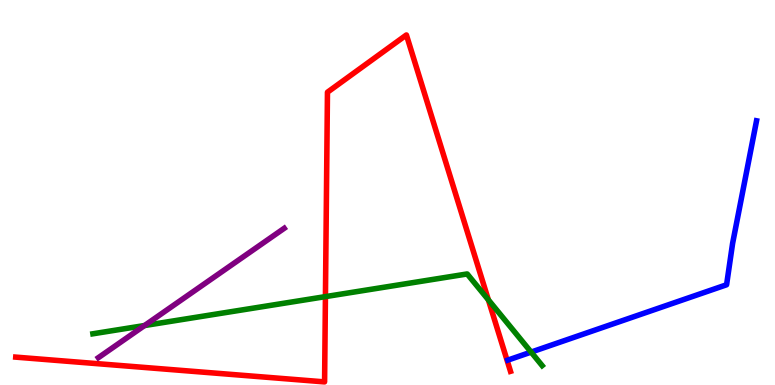[{'lines': ['blue', 'red'], 'intersections': []}, {'lines': ['green', 'red'], 'intersections': [{'x': 4.2, 'y': 2.3}, {'x': 6.3, 'y': 2.21}]}, {'lines': ['purple', 'red'], 'intersections': []}, {'lines': ['blue', 'green'], 'intersections': [{'x': 6.85, 'y': 0.855}]}, {'lines': ['blue', 'purple'], 'intersections': []}, {'lines': ['green', 'purple'], 'intersections': [{'x': 1.87, 'y': 1.54}]}]